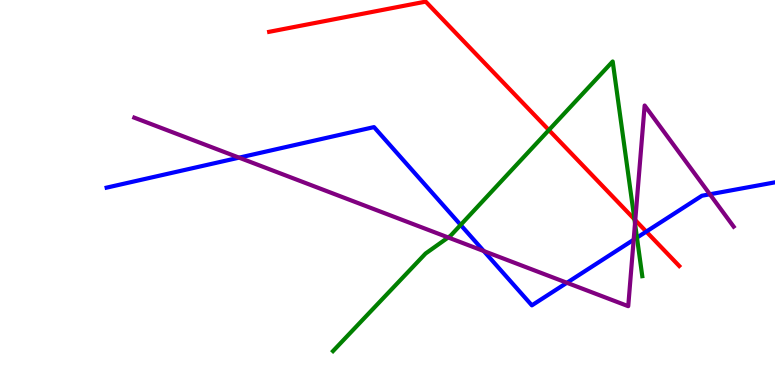[{'lines': ['blue', 'red'], 'intersections': [{'x': 8.34, 'y': 3.98}]}, {'lines': ['green', 'red'], 'intersections': [{'x': 7.08, 'y': 6.62}, {'x': 8.19, 'y': 4.3}]}, {'lines': ['purple', 'red'], 'intersections': [{'x': 8.2, 'y': 4.28}]}, {'lines': ['blue', 'green'], 'intersections': [{'x': 5.94, 'y': 4.16}, {'x': 8.22, 'y': 3.83}]}, {'lines': ['blue', 'purple'], 'intersections': [{'x': 3.08, 'y': 5.91}, {'x': 6.24, 'y': 3.48}, {'x': 7.31, 'y': 2.66}, {'x': 8.18, 'y': 3.77}, {'x': 9.16, 'y': 4.95}]}, {'lines': ['green', 'purple'], 'intersections': [{'x': 5.78, 'y': 3.83}, {'x': 8.19, 'y': 4.2}]}]